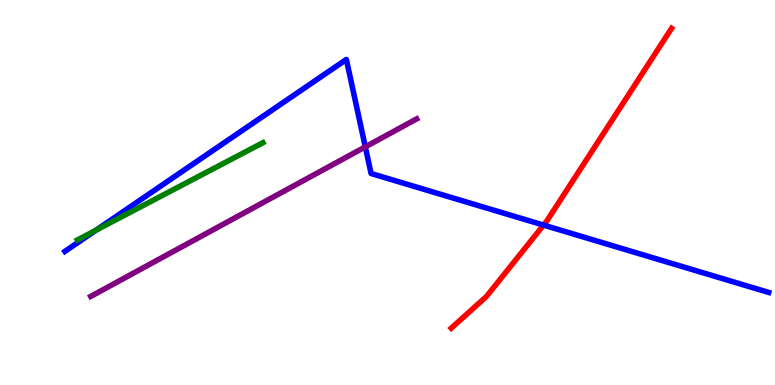[{'lines': ['blue', 'red'], 'intersections': [{'x': 7.01, 'y': 4.15}]}, {'lines': ['green', 'red'], 'intersections': []}, {'lines': ['purple', 'red'], 'intersections': []}, {'lines': ['blue', 'green'], 'intersections': [{'x': 1.24, 'y': 4.02}]}, {'lines': ['blue', 'purple'], 'intersections': [{'x': 4.71, 'y': 6.18}]}, {'lines': ['green', 'purple'], 'intersections': []}]